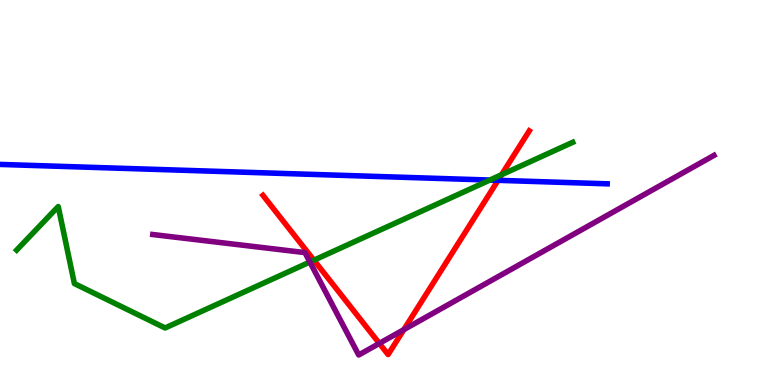[{'lines': ['blue', 'red'], 'intersections': [{'x': 6.43, 'y': 5.32}]}, {'lines': ['green', 'red'], 'intersections': [{'x': 4.05, 'y': 3.24}, {'x': 6.47, 'y': 5.46}]}, {'lines': ['purple', 'red'], 'intersections': [{'x': 4.89, 'y': 1.08}, {'x': 5.21, 'y': 1.44}]}, {'lines': ['blue', 'green'], 'intersections': [{'x': 6.32, 'y': 5.32}]}, {'lines': ['blue', 'purple'], 'intersections': []}, {'lines': ['green', 'purple'], 'intersections': [{'x': 4.0, 'y': 3.19}]}]